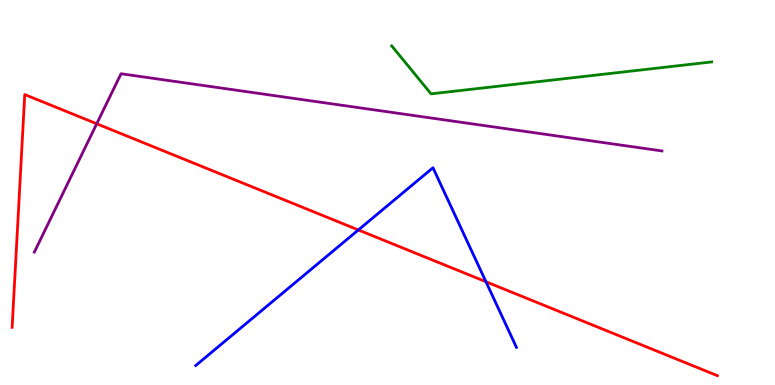[{'lines': ['blue', 'red'], 'intersections': [{'x': 4.62, 'y': 4.03}, {'x': 6.27, 'y': 2.68}]}, {'lines': ['green', 'red'], 'intersections': []}, {'lines': ['purple', 'red'], 'intersections': [{'x': 1.25, 'y': 6.79}]}, {'lines': ['blue', 'green'], 'intersections': []}, {'lines': ['blue', 'purple'], 'intersections': []}, {'lines': ['green', 'purple'], 'intersections': []}]